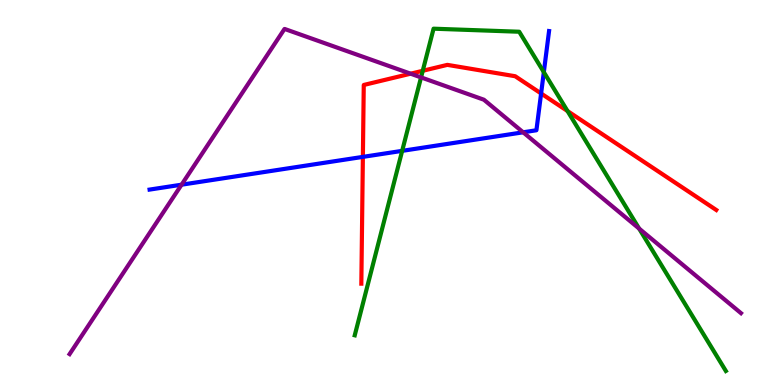[{'lines': ['blue', 'red'], 'intersections': [{'x': 4.68, 'y': 5.93}, {'x': 6.98, 'y': 7.57}]}, {'lines': ['green', 'red'], 'intersections': [{'x': 5.45, 'y': 8.16}, {'x': 7.32, 'y': 7.12}]}, {'lines': ['purple', 'red'], 'intersections': [{'x': 5.3, 'y': 8.09}]}, {'lines': ['blue', 'green'], 'intersections': [{'x': 5.19, 'y': 6.08}, {'x': 7.02, 'y': 8.13}]}, {'lines': ['blue', 'purple'], 'intersections': [{'x': 2.34, 'y': 5.2}, {'x': 6.75, 'y': 6.56}]}, {'lines': ['green', 'purple'], 'intersections': [{'x': 5.43, 'y': 7.99}, {'x': 8.25, 'y': 4.06}]}]